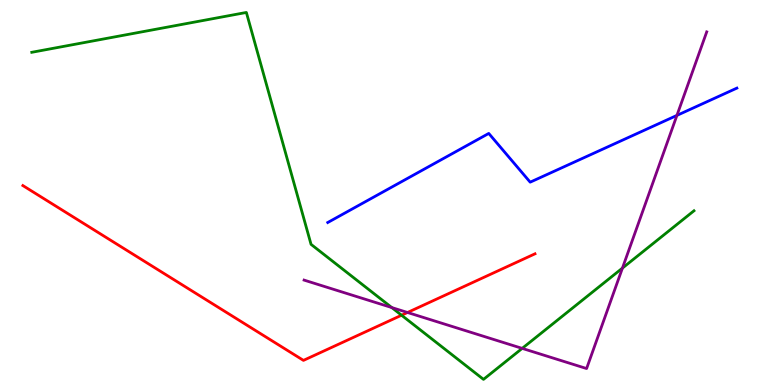[{'lines': ['blue', 'red'], 'intersections': []}, {'lines': ['green', 'red'], 'intersections': [{'x': 5.18, 'y': 1.81}]}, {'lines': ['purple', 'red'], 'intersections': [{'x': 5.26, 'y': 1.88}]}, {'lines': ['blue', 'green'], 'intersections': []}, {'lines': ['blue', 'purple'], 'intersections': [{'x': 8.73, 'y': 7.0}]}, {'lines': ['green', 'purple'], 'intersections': [{'x': 5.06, 'y': 2.01}, {'x': 6.74, 'y': 0.951}, {'x': 8.03, 'y': 3.04}]}]